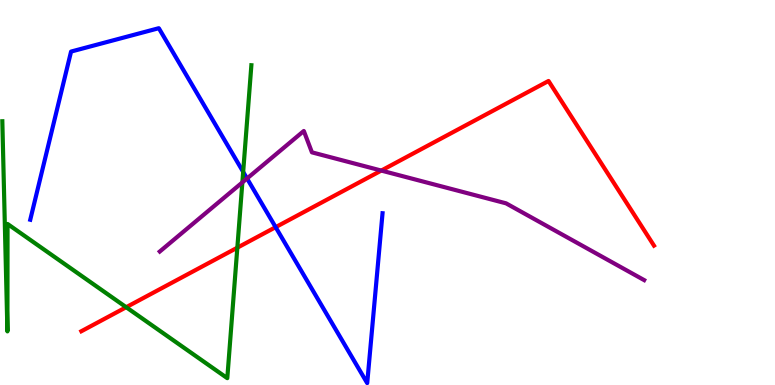[{'lines': ['blue', 'red'], 'intersections': [{'x': 3.56, 'y': 4.1}]}, {'lines': ['green', 'red'], 'intersections': [{'x': 1.63, 'y': 2.02}, {'x': 3.06, 'y': 3.57}]}, {'lines': ['purple', 'red'], 'intersections': [{'x': 4.92, 'y': 5.57}]}, {'lines': ['blue', 'green'], 'intersections': [{'x': 3.14, 'y': 5.54}]}, {'lines': ['blue', 'purple'], 'intersections': [{'x': 3.19, 'y': 5.36}]}, {'lines': ['green', 'purple'], 'intersections': [{'x': 3.13, 'y': 5.26}]}]